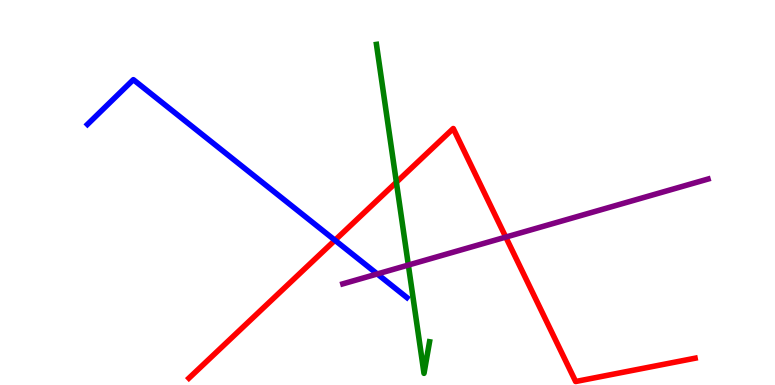[{'lines': ['blue', 'red'], 'intersections': [{'x': 4.32, 'y': 3.76}]}, {'lines': ['green', 'red'], 'intersections': [{'x': 5.11, 'y': 5.27}]}, {'lines': ['purple', 'red'], 'intersections': [{'x': 6.53, 'y': 3.84}]}, {'lines': ['blue', 'green'], 'intersections': []}, {'lines': ['blue', 'purple'], 'intersections': [{'x': 4.87, 'y': 2.88}]}, {'lines': ['green', 'purple'], 'intersections': [{'x': 5.27, 'y': 3.12}]}]